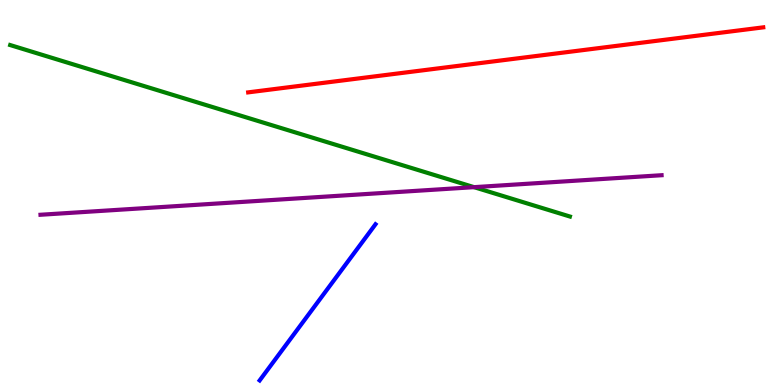[{'lines': ['blue', 'red'], 'intersections': []}, {'lines': ['green', 'red'], 'intersections': []}, {'lines': ['purple', 'red'], 'intersections': []}, {'lines': ['blue', 'green'], 'intersections': []}, {'lines': ['blue', 'purple'], 'intersections': []}, {'lines': ['green', 'purple'], 'intersections': [{'x': 6.12, 'y': 5.14}]}]